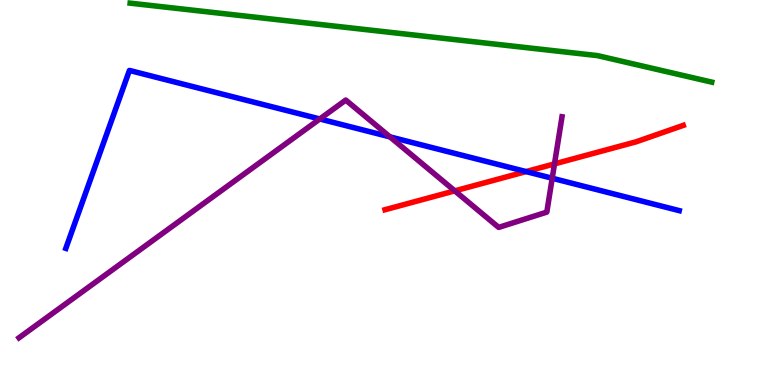[{'lines': ['blue', 'red'], 'intersections': [{'x': 6.79, 'y': 5.54}]}, {'lines': ['green', 'red'], 'intersections': []}, {'lines': ['purple', 'red'], 'intersections': [{'x': 5.87, 'y': 5.04}, {'x': 7.15, 'y': 5.74}]}, {'lines': ['blue', 'green'], 'intersections': []}, {'lines': ['blue', 'purple'], 'intersections': [{'x': 4.13, 'y': 6.91}, {'x': 5.03, 'y': 6.45}, {'x': 7.13, 'y': 5.37}]}, {'lines': ['green', 'purple'], 'intersections': []}]